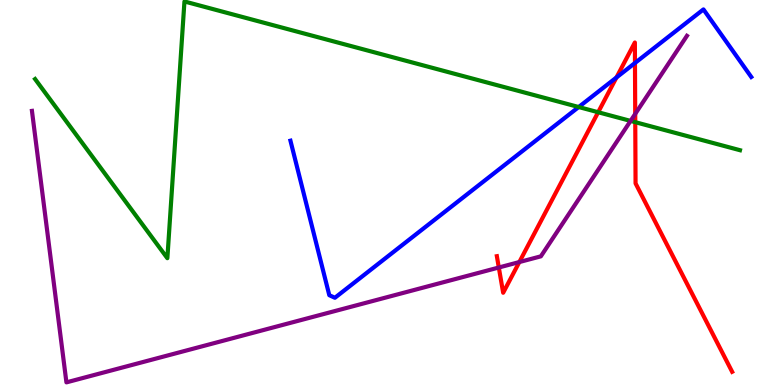[{'lines': ['blue', 'red'], 'intersections': [{'x': 7.95, 'y': 7.99}, {'x': 8.19, 'y': 8.36}]}, {'lines': ['green', 'red'], 'intersections': [{'x': 7.72, 'y': 7.08}, {'x': 8.2, 'y': 6.83}]}, {'lines': ['purple', 'red'], 'intersections': [{'x': 6.44, 'y': 3.05}, {'x': 6.7, 'y': 3.19}, {'x': 8.2, 'y': 7.04}]}, {'lines': ['blue', 'green'], 'intersections': [{'x': 7.47, 'y': 7.22}]}, {'lines': ['blue', 'purple'], 'intersections': []}, {'lines': ['green', 'purple'], 'intersections': [{'x': 8.14, 'y': 6.86}]}]